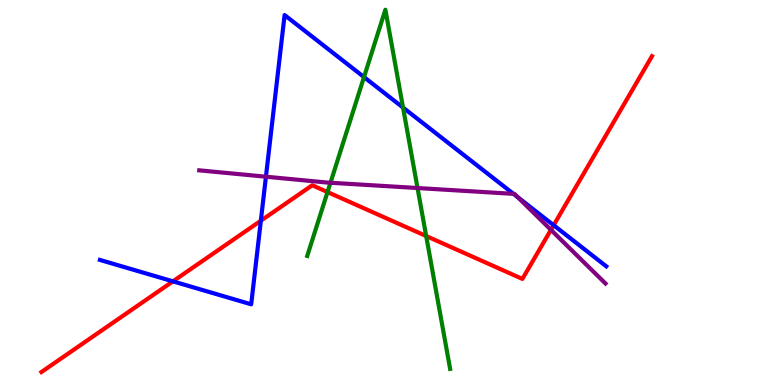[{'lines': ['blue', 'red'], 'intersections': [{'x': 2.23, 'y': 2.69}, {'x': 3.37, 'y': 4.27}, {'x': 7.14, 'y': 4.15}]}, {'lines': ['green', 'red'], 'intersections': [{'x': 4.23, 'y': 5.01}, {'x': 5.5, 'y': 3.87}]}, {'lines': ['purple', 'red'], 'intersections': [{'x': 7.11, 'y': 4.03}]}, {'lines': ['blue', 'green'], 'intersections': [{'x': 4.7, 'y': 8.0}, {'x': 5.2, 'y': 7.21}]}, {'lines': ['blue', 'purple'], 'intersections': [{'x': 3.43, 'y': 5.41}, {'x': 6.63, 'y': 4.96}, {'x': 6.68, 'y': 4.88}]}, {'lines': ['green', 'purple'], 'intersections': [{'x': 4.26, 'y': 5.25}, {'x': 5.39, 'y': 5.12}]}]